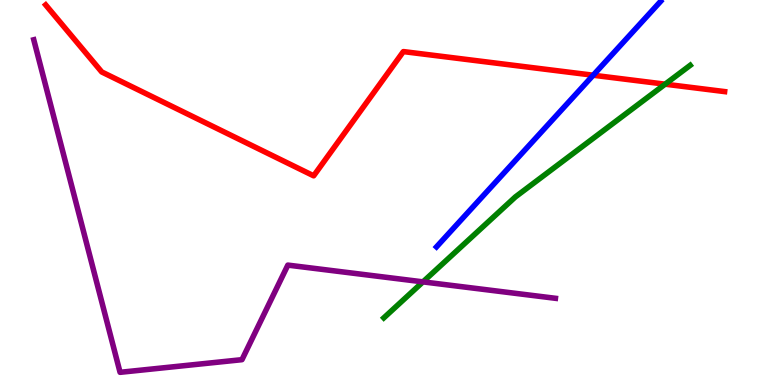[{'lines': ['blue', 'red'], 'intersections': [{'x': 7.65, 'y': 8.05}]}, {'lines': ['green', 'red'], 'intersections': [{'x': 8.58, 'y': 7.81}]}, {'lines': ['purple', 'red'], 'intersections': []}, {'lines': ['blue', 'green'], 'intersections': []}, {'lines': ['blue', 'purple'], 'intersections': []}, {'lines': ['green', 'purple'], 'intersections': [{'x': 5.46, 'y': 2.68}]}]